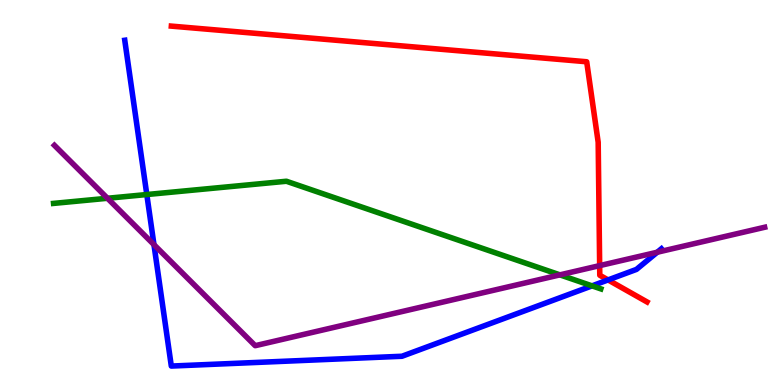[{'lines': ['blue', 'red'], 'intersections': [{'x': 7.85, 'y': 2.73}]}, {'lines': ['green', 'red'], 'intersections': []}, {'lines': ['purple', 'red'], 'intersections': [{'x': 7.74, 'y': 3.1}]}, {'lines': ['blue', 'green'], 'intersections': [{'x': 1.89, 'y': 4.95}, {'x': 7.64, 'y': 2.58}]}, {'lines': ['blue', 'purple'], 'intersections': [{'x': 1.99, 'y': 3.65}, {'x': 8.48, 'y': 3.45}]}, {'lines': ['green', 'purple'], 'intersections': [{'x': 1.39, 'y': 4.85}, {'x': 7.22, 'y': 2.86}]}]